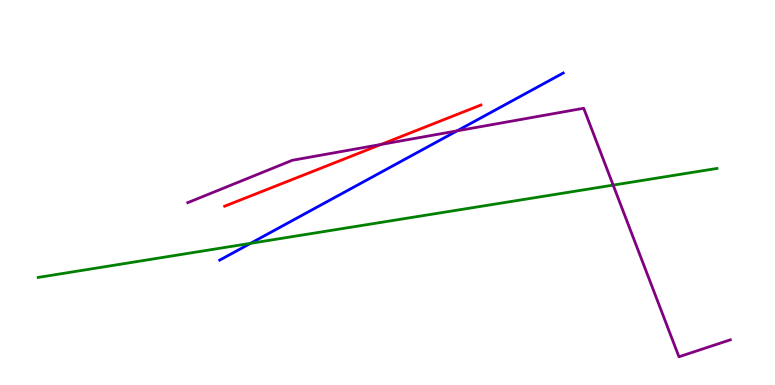[{'lines': ['blue', 'red'], 'intersections': []}, {'lines': ['green', 'red'], 'intersections': []}, {'lines': ['purple', 'red'], 'intersections': [{'x': 4.92, 'y': 6.25}]}, {'lines': ['blue', 'green'], 'intersections': [{'x': 3.23, 'y': 3.68}]}, {'lines': ['blue', 'purple'], 'intersections': [{'x': 5.9, 'y': 6.6}]}, {'lines': ['green', 'purple'], 'intersections': [{'x': 7.91, 'y': 5.19}]}]